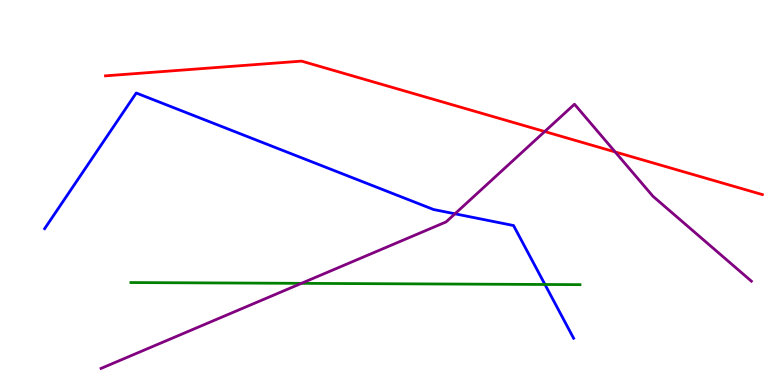[{'lines': ['blue', 'red'], 'intersections': []}, {'lines': ['green', 'red'], 'intersections': []}, {'lines': ['purple', 'red'], 'intersections': [{'x': 7.03, 'y': 6.58}, {'x': 7.94, 'y': 6.05}]}, {'lines': ['blue', 'green'], 'intersections': [{'x': 7.03, 'y': 2.61}]}, {'lines': ['blue', 'purple'], 'intersections': [{'x': 5.87, 'y': 4.45}]}, {'lines': ['green', 'purple'], 'intersections': [{'x': 3.89, 'y': 2.64}]}]